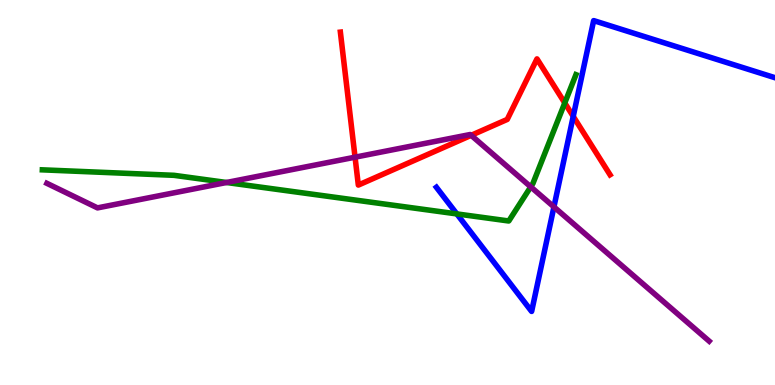[{'lines': ['blue', 'red'], 'intersections': [{'x': 7.4, 'y': 6.98}]}, {'lines': ['green', 'red'], 'intersections': [{'x': 7.29, 'y': 7.33}]}, {'lines': ['purple', 'red'], 'intersections': [{'x': 4.58, 'y': 5.92}, {'x': 6.08, 'y': 6.48}]}, {'lines': ['blue', 'green'], 'intersections': [{'x': 5.89, 'y': 4.44}]}, {'lines': ['blue', 'purple'], 'intersections': [{'x': 7.15, 'y': 4.63}]}, {'lines': ['green', 'purple'], 'intersections': [{'x': 2.92, 'y': 5.26}, {'x': 6.85, 'y': 5.15}]}]